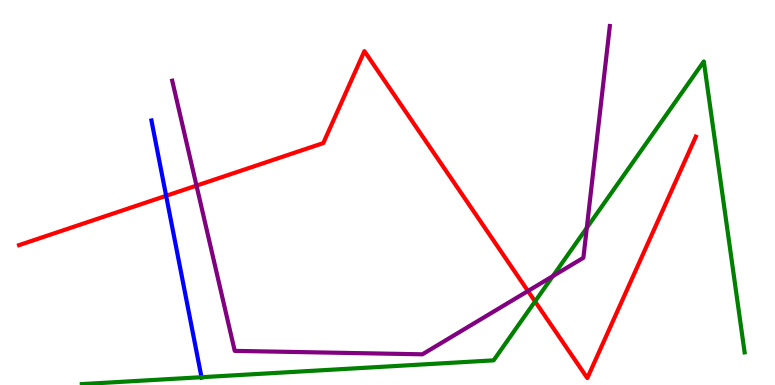[{'lines': ['blue', 'red'], 'intersections': [{'x': 2.14, 'y': 4.91}]}, {'lines': ['green', 'red'], 'intersections': [{'x': 6.9, 'y': 2.17}]}, {'lines': ['purple', 'red'], 'intersections': [{'x': 2.54, 'y': 5.18}, {'x': 6.81, 'y': 2.44}]}, {'lines': ['blue', 'green'], 'intersections': [{'x': 2.6, 'y': 0.202}]}, {'lines': ['blue', 'purple'], 'intersections': []}, {'lines': ['green', 'purple'], 'intersections': [{'x': 7.13, 'y': 2.83}, {'x': 7.57, 'y': 4.08}]}]